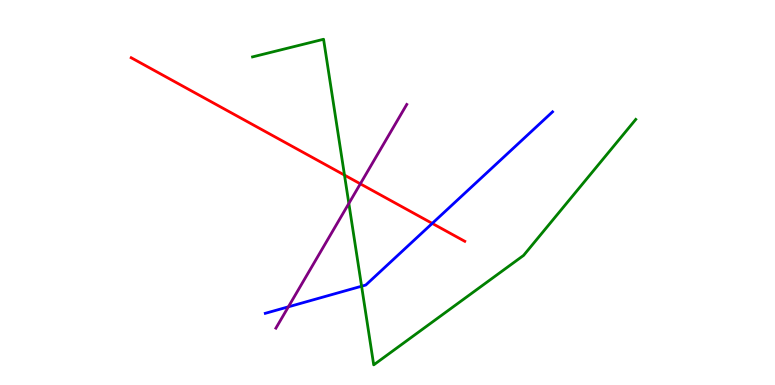[{'lines': ['blue', 'red'], 'intersections': [{'x': 5.58, 'y': 4.2}]}, {'lines': ['green', 'red'], 'intersections': [{'x': 4.44, 'y': 5.45}]}, {'lines': ['purple', 'red'], 'intersections': [{'x': 4.65, 'y': 5.23}]}, {'lines': ['blue', 'green'], 'intersections': [{'x': 4.67, 'y': 2.57}]}, {'lines': ['blue', 'purple'], 'intersections': [{'x': 3.72, 'y': 2.03}]}, {'lines': ['green', 'purple'], 'intersections': [{'x': 4.5, 'y': 4.72}]}]